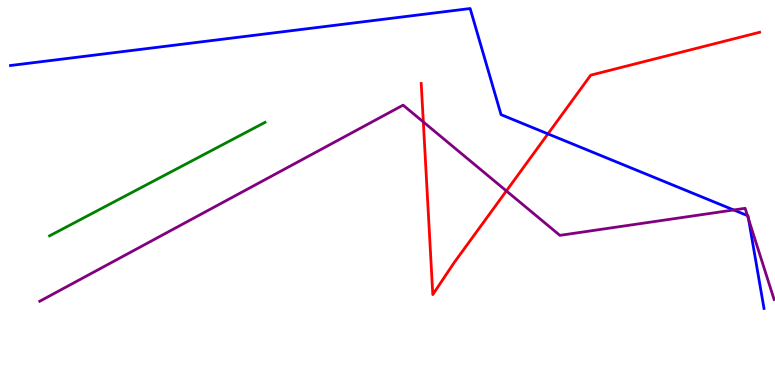[{'lines': ['blue', 'red'], 'intersections': [{'x': 7.07, 'y': 6.52}]}, {'lines': ['green', 'red'], 'intersections': []}, {'lines': ['purple', 'red'], 'intersections': [{'x': 5.46, 'y': 6.83}, {'x': 6.53, 'y': 5.04}]}, {'lines': ['blue', 'green'], 'intersections': []}, {'lines': ['blue', 'purple'], 'intersections': [{'x': 9.47, 'y': 4.55}, {'x': 9.64, 'y': 4.4}, {'x': 9.66, 'y': 4.31}]}, {'lines': ['green', 'purple'], 'intersections': []}]